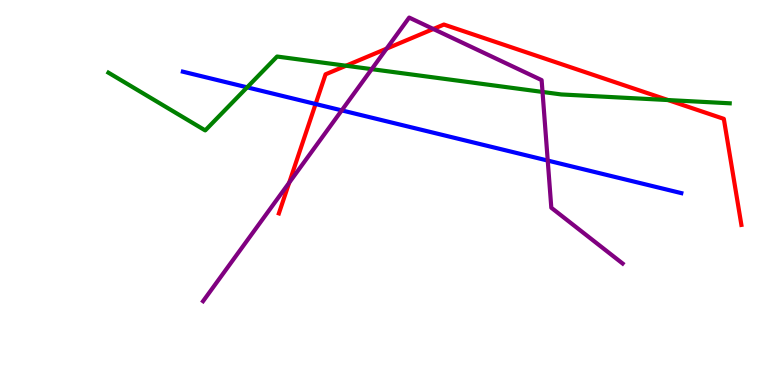[{'lines': ['blue', 'red'], 'intersections': [{'x': 4.07, 'y': 7.3}]}, {'lines': ['green', 'red'], 'intersections': [{'x': 4.46, 'y': 8.29}, {'x': 8.62, 'y': 7.4}]}, {'lines': ['purple', 'red'], 'intersections': [{'x': 3.73, 'y': 5.26}, {'x': 4.99, 'y': 8.74}, {'x': 5.59, 'y': 9.25}]}, {'lines': ['blue', 'green'], 'intersections': [{'x': 3.19, 'y': 7.73}]}, {'lines': ['blue', 'purple'], 'intersections': [{'x': 4.41, 'y': 7.13}, {'x': 7.07, 'y': 5.83}]}, {'lines': ['green', 'purple'], 'intersections': [{'x': 4.8, 'y': 8.2}, {'x': 7.0, 'y': 7.61}]}]